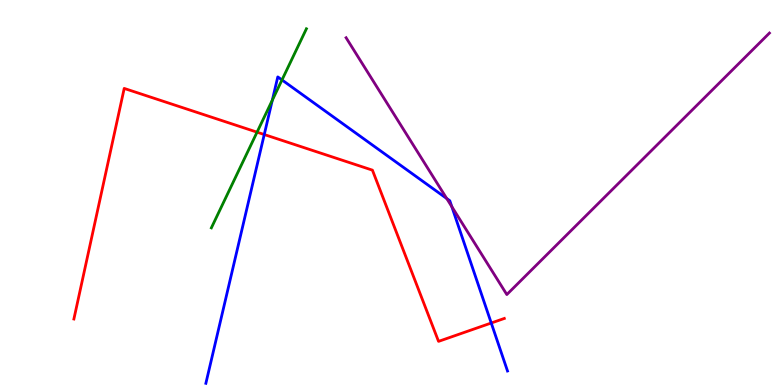[{'lines': ['blue', 'red'], 'intersections': [{'x': 3.41, 'y': 6.51}, {'x': 6.34, 'y': 1.61}]}, {'lines': ['green', 'red'], 'intersections': [{'x': 3.32, 'y': 6.57}]}, {'lines': ['purple', 'red'], 'intersections': []}, {'lines': ['blue', 'green'], 'intersections': [{'x': 3.51, 'y': 7.4}, {'x': 3.64, 'y': 7.92}]}, {'lines': ['blue', 'purple'], 'intersections': [{'x': 5.76, 'y': 4.84}, {'x': 5.83, 'y': 4.63}]}, {'lines': ['green', 'purple'], 'intersections': []}]